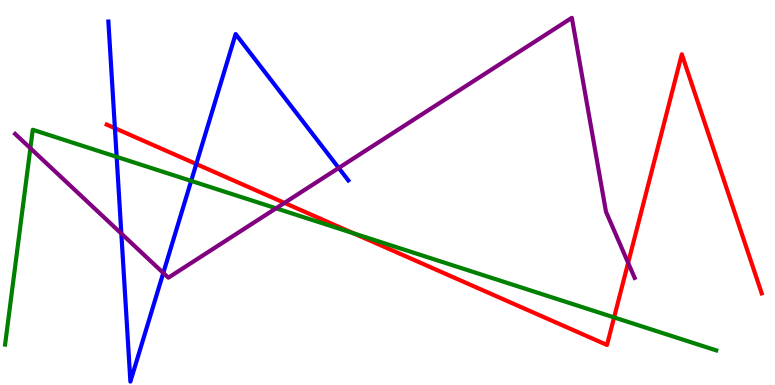[{'lines': ['blue', 'red'], 'intersections': [{'x': 1.48, 'y': 6.67}, {'x': 2.53, 'y': 5.74}]}, {'lines': ['green', 'red'], 'intersections': [{'x': 4.56, 'y': 3.94}, {'x': 7.92, 'y': 1.76}]}, {'lines': ['purple', 'red'], 'intersections': [{'x': 3.67, 'y': 4.73}, {'x': 8.11, 'y': 3.17}]}, {'lines': ['blue', 'green'], 'intersections': [{'x': 1.51, 'y': 5.93}, {'x': 2.47, 'y': 5.3}]}, {'lines': ['blue', 'purple'], 'intersections': [{'x': 1.57, 'y': 3.93}, {'x': 2.11, 'y': 2.91}, {'x': 4.37, 'y': 5.64}]}, {'lines': ['green', 'purple'], 'intersections': [{'x': 0.392, 'y': 6.15}, {'x': 3.56, 'y': 4.59}]}]